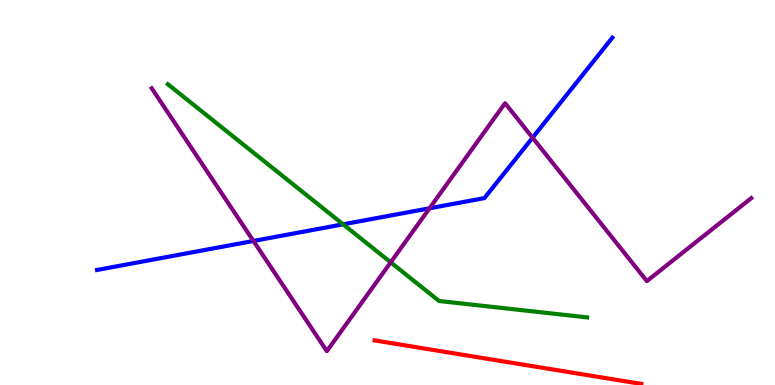[{'lines': ['blue', 'red'], 'intersections': []}, {'lines': ['green', 'red'], 'intersections': []}, {'lines': ['purple', 'red'], 'intersections': []}, {'lines': ['blue', 'green'], 'intersections': [{'x': 4.43, 'y': 4.17}]}, {'lines': ['blue', 'purple'], 'intersections': [{'x': 3.27, 'y': 3.74}, {'x': 5.54, 'y': 4.59}, {'x': 6.87, 'y': 6.42}]}, {'lines': ['green', 'purple'], 'intersections': [{'x': 5.04, 'y': 3.19}]}]